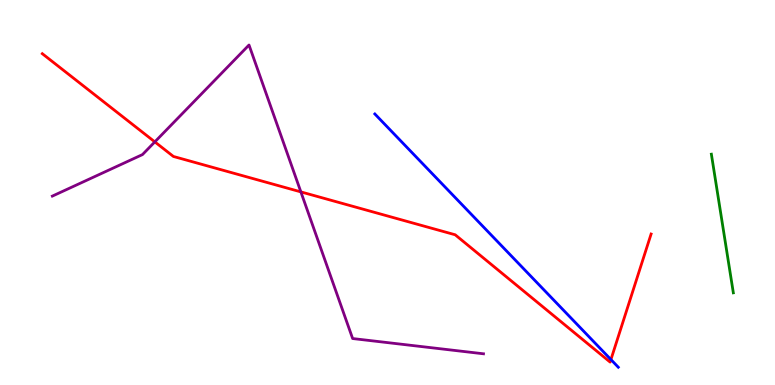[{'lines': ['blue', 'red'], 'intersections': [{'x': 7.88, 'y': 0.661}]}, {'lines': ['green', 'red'], 'intersections': []}, {'lines': ['purple', 'red'], 'intersections': [{'x': 2.0, 'y': 6.31}, {'x': 3.88, 'y': 5.02}]}, {'lines': ['blue', 'green'], 'intersections': []}, {'lines': ['blue', 'purple'], 'intersections': []}, {'lines': ['green', 'purple'], 'intersections': []}]